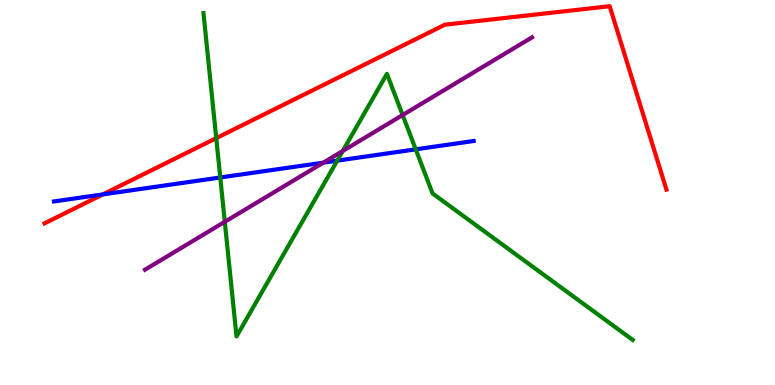[{'lines': ['blue', 'red'], 'intersections': [{'x': 1.33, 'y': 4.95}]}, {'lines': ['green', 'red'], 'intersections': [{'x': 2.79, 'y': 6.41}]}, {'lines': ['purple', 'red'], 'intersections': []}, {'lines': ['blue', 'green'], 'intersections': [{'x': 2.84, 'y': 5.39}, {'x': 4.35, 'y': 5.83}, {'x': 5.36, 'y': 6.12}]}, {'lines': ['blue', 'purple'], 'intersections': [{'x': 4.17, 'y': 5.78}]}, {'lines': ['green', 'purple'], 'intersections': [{'x': 2.9, 'y': 4.24}, {'x': 4.42, 'y': 6.08}, {'x': 5.2, 'y': 7.01}]}]